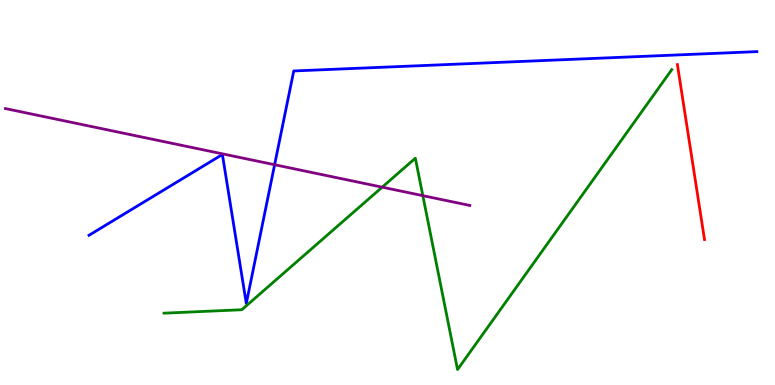[{'lines': ['blue', 'red'], 'intersections': []}, {'lines': ['green', 'red'], 'intersections': []}, {'lines': ['purple', 'red'], 'intersections': []}, {'lines': ['blue', 'green'], 'intersections': []}, {'lines': ['blue', 'purple'], 'intersections': [{'x': 3.54, 'y': 5.72}]}, {'lines': ['green', 'purple'], 'intersections': [{'x': 4.93, 'y': 5.14}, {'x': 5.46, 'y': 4.92}]}]